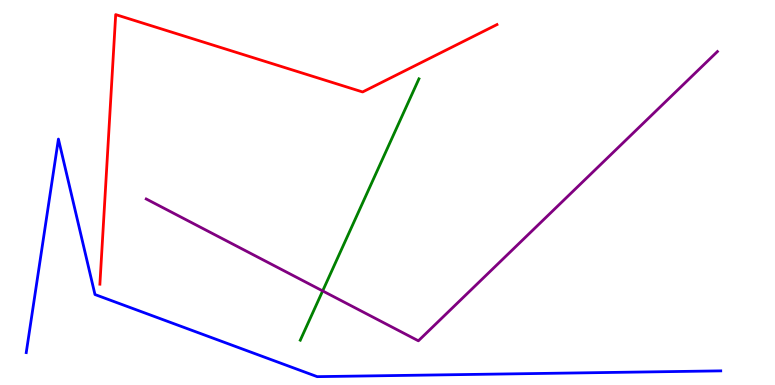[{'lines': ['blue', 'red'], 'intersections': []}, {'lines': ['green', 'red'], 'intersections': []}, {'lines': ['purple', 'red'], 'intersections': []}, {'lines': ['blue', 'green'], 'intersections': []}, {'lines': ['blue', 'purple'], 'intersections': []}, {'lines': ['green', 'purple'], 'intersections': [{'x': 4.16, 'y': 2.44}]}]